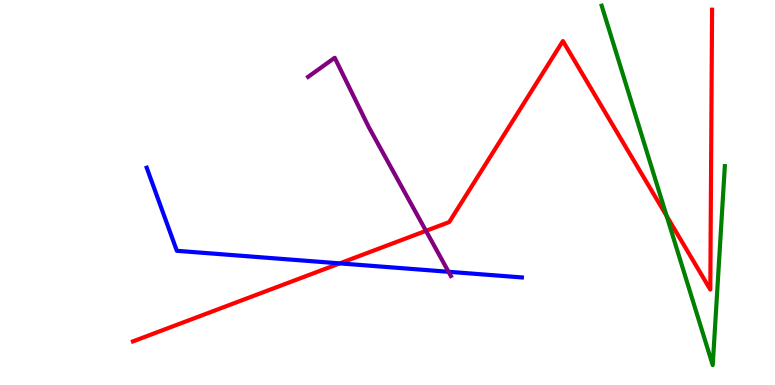[{'lines': ['blue', 'red'], 'intersections': [{'x': 4.38, 'y': 3.16}]}, {'lines': ['green', 'red'], 'intersections': [{'x': 8.6, 'y': 4.39}]}, {'lines': ['purple', 'red'], 'intersections': [{'x': 5.5, 'y': 4.0}]}, {'lines': ['blue', 'green'], 'intersections': []}, {'lines': ['blue', 'purple'], 'intersections': [{'x': 5.79, 'y': 2.94}]}, {'lines': ['green', 'purple'], 'intersections': []}]